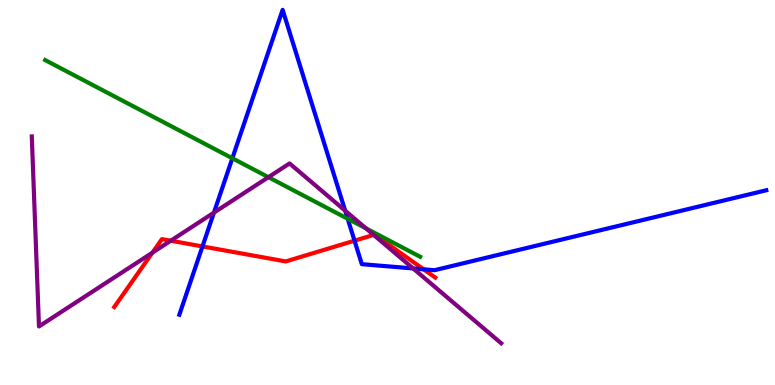[{'lines': ['blue', 'red'], 'intersections': [{'x': 2.61, 'y': 3.6}, {'x': 4.57, 'y': 3.75}, {'x': 5.47, 'y': 3.0}]}, {'lines': ['green', 'red'], 'intersections': []}, {'lines': ['purple', 'red'], 'intersections': [{'x': 1.97, 'y': 3.44}, {'x': 2.2, 'y': 3.75}, {'x': 4.82, 'y': 3.9}]}, {'lines': ['blue', 'green'], 'intersections': [{'x': 3.0, 'y': 5.89}, {'x': 4.49, 'y': 4.32}]}, {'lines': ['blue', 'purple'], 'intersections': [{'x': 2.76, 'y': 4.48}, {'x': 4.45, 'y': 4.53}, {'x': 5.33, 'y': 3.03}]}, {'lines': ['green', 'purple'], 'intersections': [{'x': 3.46, 'y': 5.4}, {'x': 4.72, 'y': 4.07}]}]